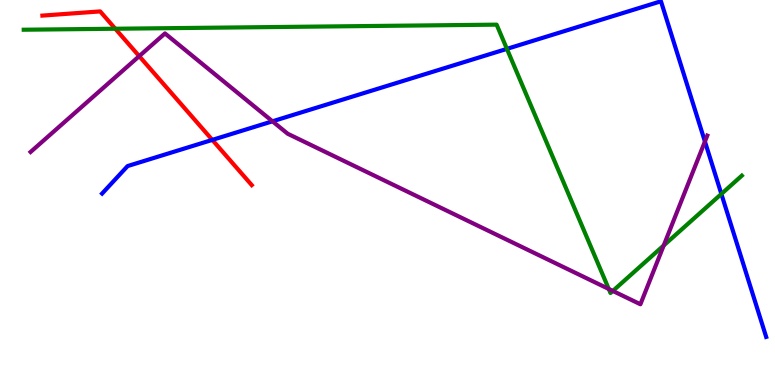[{'lines': ['blue', 'red'], 'intersections': [{'x': 2.74, 'y': 6.37}]}, {'lines': ['green', 'red'], 'intersections': [{'x': 1.49, 'y': 9.25}]}, {'lines': ['purple', 'red'], 'intersections': [{'x': 1.8, 'y': 8.54}]}, {'lines': ['blue', 'green'], 'intersections': [{'x': 6.54, 'y': 8.73}, {'x': 9.31, 'y': 4.96}]}, {'lines': ['blue', 'purple'], 'intersections': [{'x': 3.52, 'y': 6.85}, {'x': 9.1, 'y': 6.32}]}, {'lines': ['green', 'purple'], 'intersections': [{'x': 7.86, 'y': 2.49}, {'x': 7.91, 'y': 2.44}, {'x': 8.56, 'y': 3.62}]}]